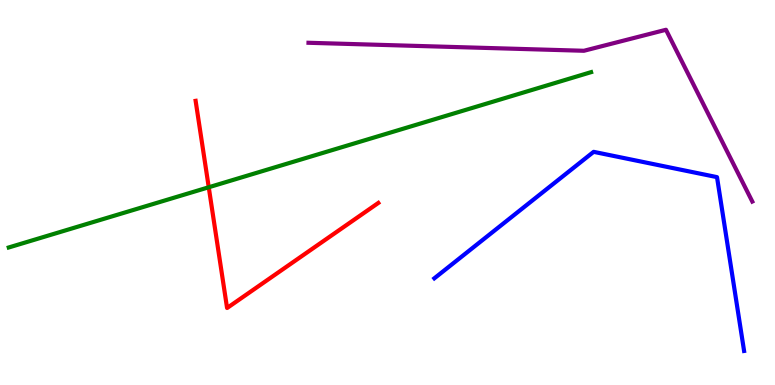[{'lines': ['blue', 'red'], 'intersections': []}, {'lines': ['green', 'red'], 'intersections': [{'x': 2.69, 'y': 5.14}]}, {'lines': ['purple', 'red'], 'intersections': []}, {'lines': ['blue', 'green'], 'intersections': []}, {'lines': ['blue', 'purple'], 'intersections': []}, {'lines': ['green', 'purple'], 'intersections': []}]